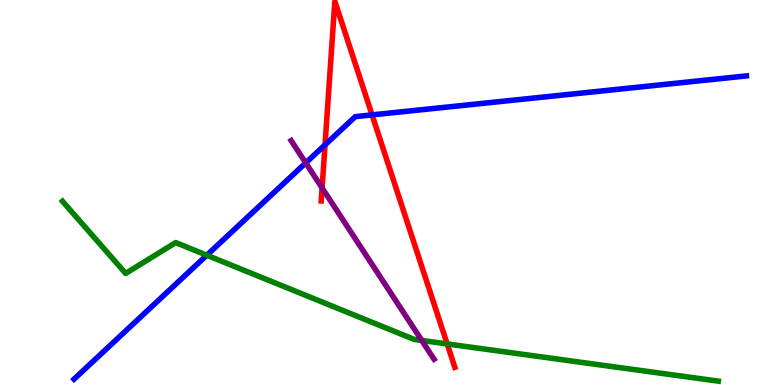[{'lines': ['blue', 'red'], 'intersections': [{'x': 4.19, 'y': 6.24}, {'x': 4.8, 'y': 7.02}]}, {'lines': ['green', 'red'], 'intersections': [{'x': 5.77, 'y': 1.07}]}, {'lines': ['purple', 'red'], 'intersections': [{'x': 4.16, 'y': 5.12}]}, {'lines': ['blue', 'green'], 'intersections': [{'x': 2.67, 'y': 3.37}]}, {'lines': ['blue', 'purple'], 'intersections': [{'x': 3.94, 'y': 5.77}]}, {'lines': ['green', 'purple'], 'intersections': [{'x': 5.44, 'y': 1.16}]}]